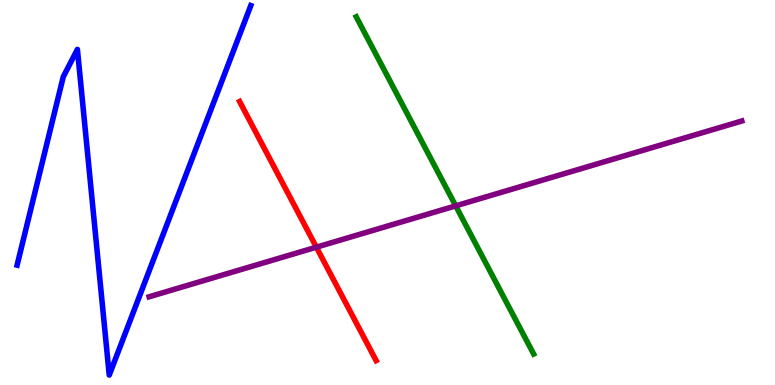[{'lines': ['blue', 'red'], 'intersections': []}, {'lines': ['green', 'red'], 'intersections': []}, {'lines': ['purple', 'red'], 'intersections': [{'x': 4.08, 'y': 3.58}]}, {'lines': ['blue', 'green'], 'intersections': []}, {'lines': ['blue', 'purple'], 'intersections': []}, {'lines': ['green', 'purple'], 'intersections': [{'x': 5.88, 'y': 4.65}]}]